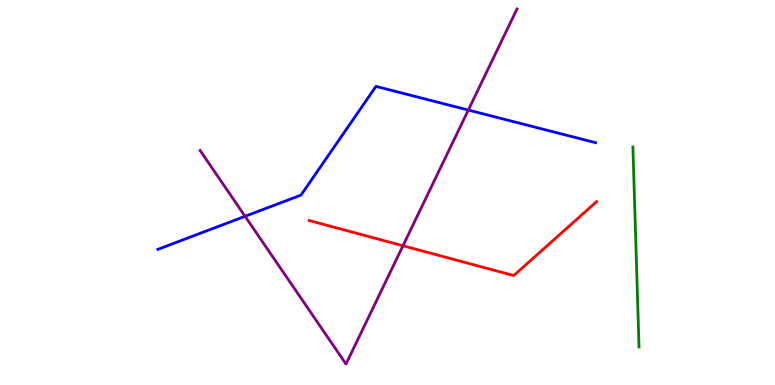[{'lines': ['blue', 'red'], 'intersections': []}, {'lines': ['green', 'red'], 'intersections': []}, {'lines': ['purple', 'red'], 'intersections': [{'x': 5.2, 'y': 3.62}]}, {'lines': ['blue', 'green'], 'intersections': []}, {'lines': ['blue', 'purple'], 'intersections': [{'x': 3.16, 'y': 4.38}, {'x': 6.04, 'y': 7.14}]}, {'lines': ['green', 'purple'], 'intersections': []}]